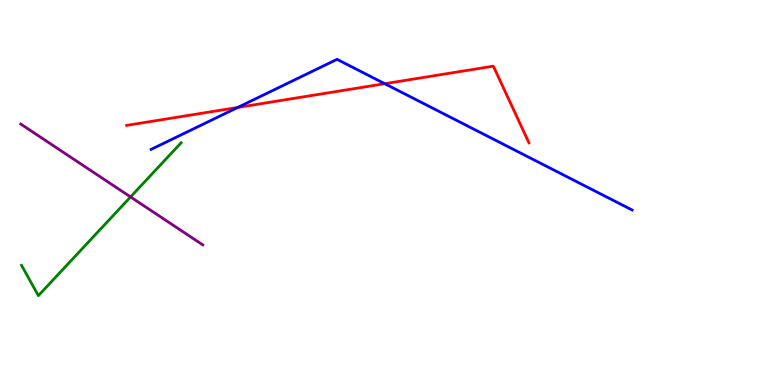[{'lines': ['blue', 'red'], 'intersections': [{'x': 3.07, 'y': 7.21}, {'x': 4.96, 'y': 7.83}]}, {'lines': ['green', 'red'], 'intersections': []}, {'lines': ['purple', 'red'], 'intersections': []}, {'lines': ['blue', 'green'], 'intersections': []}, {'lines': ['blue', 'purple'], 'intersections': []}, {'lines': ['green', 'purple'], 'intersections': [{'x': 1.68, 'y': 4.88}]}]